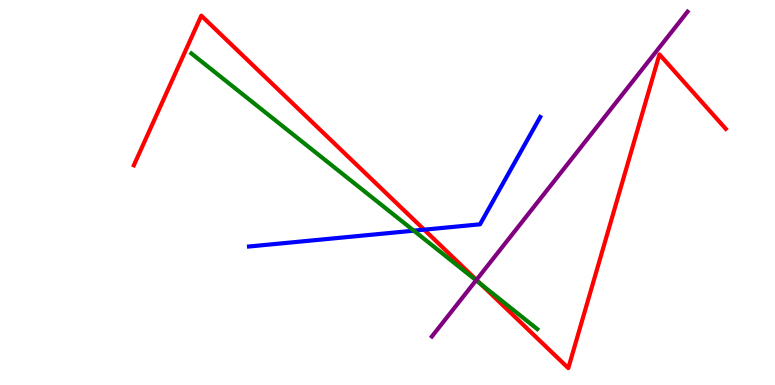[{'lines': ['blue', 'red'], 'intersections': [{'x': 5.47, 'y': 4.03}]}, {'lines': ['green', 'red'], 'intersections': [{'x': 6.2, 'y': 2.62}]}, {'lines': ['purple', 'red'], 'intersections': [{'x': 6.15, 'y': 2.73}]}, {'lines': ['blue', 'green'], 'intersections': [{'x': 5.34, 'y': 4.01}]}, {'lines': ['blue', 'purple'], 'intersections': []}, {'lines': ['green', 'purple'], 'intersections': [{'x': 6.14, 'y': 2.72}]}]